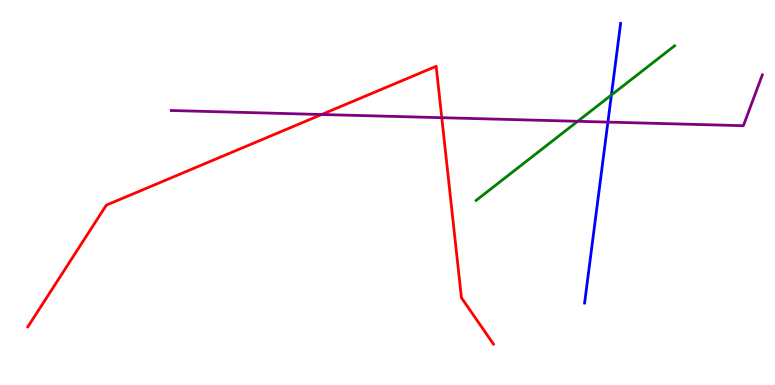[{'lines': ['blue', 'red'], 'intersections': []}, {'lines': ['green', 'red'], 'intersections': []}, {'lines': ['purple', 'red'], 'intersections': [{'x': 4.15, 'y': 7.03}, {'x': 5.7, 'y': 6.94}]}, {'lines': ['blue', 'green'], 'intersections': [{'x': 7.89, 'y': 7.53}]}, {'lines': ['blue', 'purple'], 'intersections': [{'x': 7.84, 'y': 6.83}]}, {'lines': ['green', 'purple'], 'intersections': [{'x': 7.45, 'y': 6.85}]}]